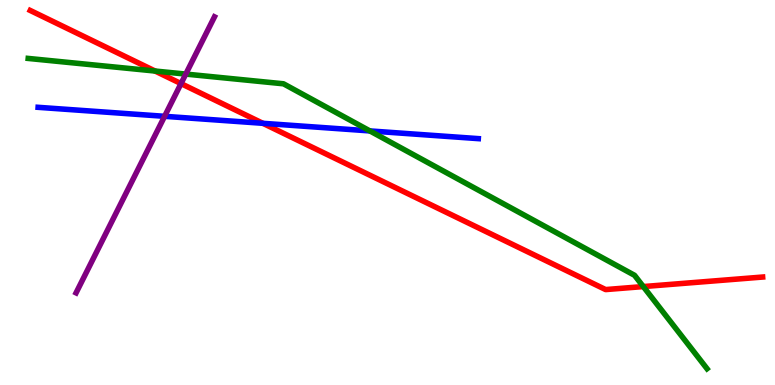[{'lines': ['blue', 'red'], 'intersections': [{'x': 3.39, 'y': 6.8}]}, {'lines': ['green', 'red'], 'intersections': [{'x': 2.0, 'y': 8.15}, {'x': 8.3, 'y': 2.56}]}, {'lines': ['purple', 'red'], 'intersections': [{'x': 2.34, 'y': 7.83}]}, {'lines': ['blue', 'green'], 'intersections': [{'x': 4.77, 'y': 6.6}]}, {'lines': ['blue', 'purple'], 'intersections': [{'x': 2.12, 'y': 6.98}]}, {'lines': ['green', 'purple'], 'intersections': [{'x': 2.4, 'y': 8.08}]}]